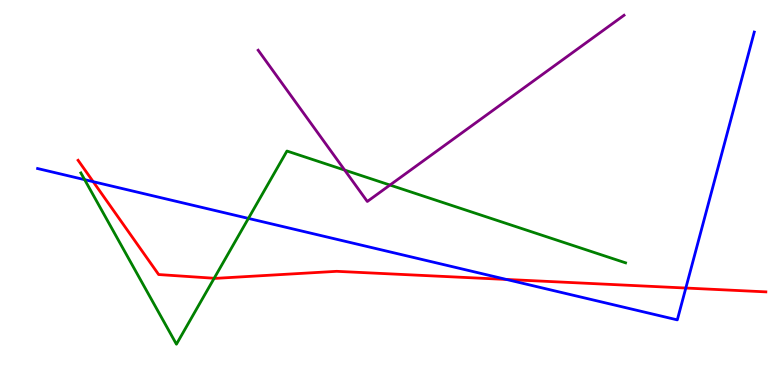[{'lines': ['blue', 'red'], 'intersections': [{'x': 1.2, 'y': 5.28}, {'x': 6.53, 'y': 2.74}, {'x': 8.85, 'y': 2.52}]}, {'lines': ['green', 'red'], 'intersections': [{'x': 2.76, 'y': 2.77}]}, {'lines': ['purple', 'red'], 'intersections': []}, {'lines': ['blue', 'green'], 'intersections': [{'x': 1.09, 'y': 5.33}, {'x': 3.21, 'y': 4.33}]}, {'lines': ['blue', 'purple'], 'intersections': []}, {'lines': ['green', 'purple'], 'intersections': [{'x': 4.45, 'y': 5.58}, {'x': 5.03, 'y': 5.19}]}]